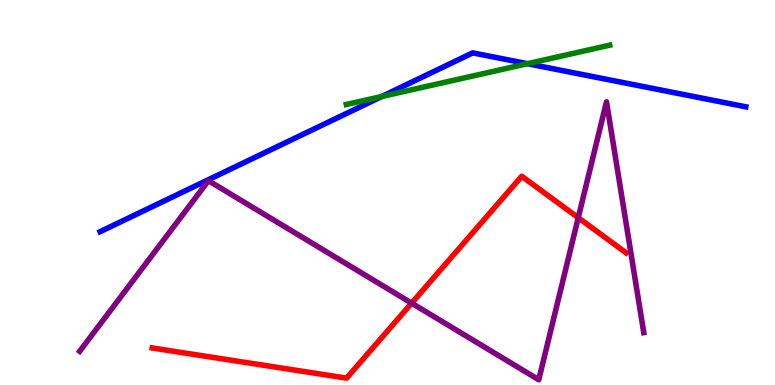[{'lines': ['blue', 'red'], 'intersections': []}, {'lines': ['green', 'red'], 'intersections': []}, {'lines': ['purple', 'red'], 'intersections': [{'x': 5.31, 'y': 2.13}, {'x': 7.46, 'y': 4.35}]}, {'lines': ['blue', 'green'], 'intersections': [{'x': 4.93, 'y': 7.49}, {'x': 6.81, 'y': 8.35}]}, {'lines': ['blue', 'purple'], 'intersections': []}, {'lines': ['green', 'purple'], 'intersections': []}]